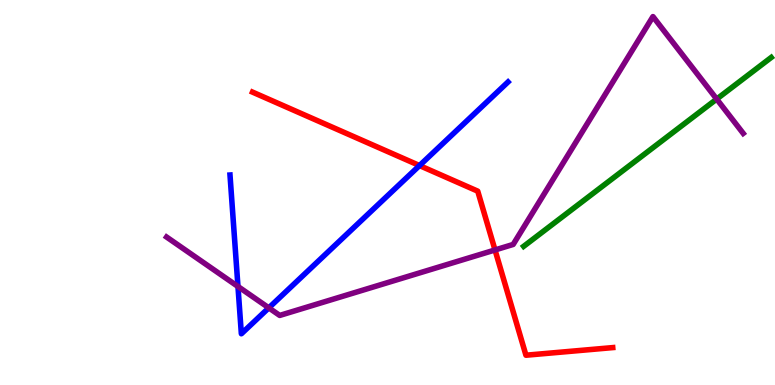[{'lines': ['blue', 'red'], 'intersections': [{'x': 5.41, 'y': 5.7}]}, {'lines': ['green', 'red'], 'intersections': []}, {'lines': ['purple', 'red'], 'intersections': [{'x': 6.39, 'y': 3.51}]}, {'lines': ['blue', 'green'], 'intersections': []}, {'lines': ['blue', 'purple'], 'intersections': [{'x': 3.07, 'y': 2.56}, {'x': 3.47, 'y': 2.0}]}, {'lines': ['green', 'purple'], 'intersections': [{'x': 9.25, 'y': 7.43}]}]